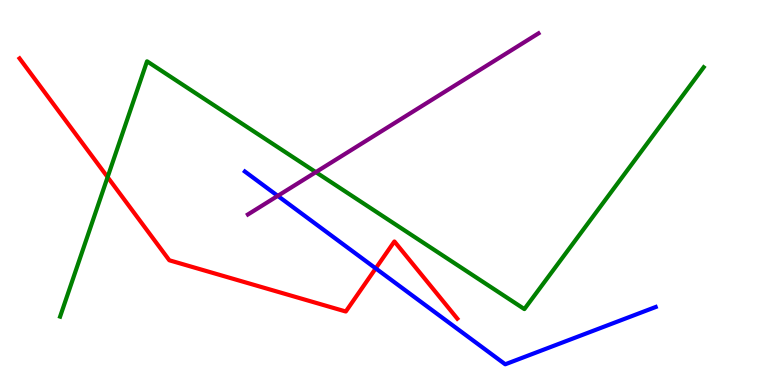[{'lines': ['blue', 'red'], 'intersections': [{'x': 4.85, 'y': 3.03}]}, {'lines': ['green', 'red'], 'intersections': [{'x': 1.39, 'y': 5.4}]}, {'lines': ['purple', 'red'], 'intersections': []}, {'lines': ['blue', 'green'], 'intersections': []}, {'lines': ['blue', 'purple'], 'intersections': [{'x': 3.58, 'y': 4.91}]}, {'lines': ['green', 'purple'], 'intersections': [{'x': 4.08, 'y': 5.53}]}]